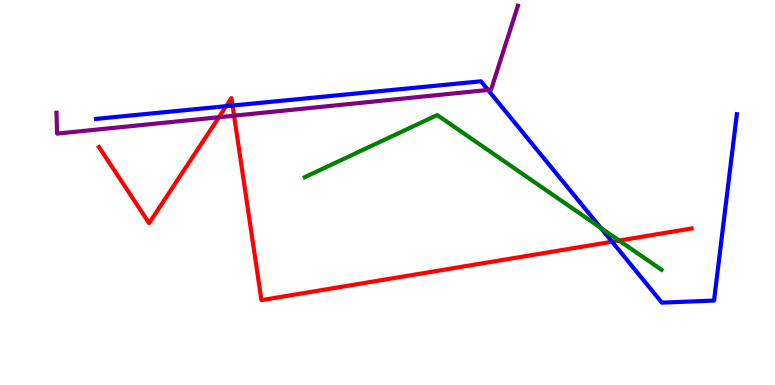[{'lines': ['blue', 'red'], 'intersections': [{'x': 2.92, 'y': 7.24}, {'x': 3.0, 'y': 7.26}, {'x': 7.9, 'y': 3.72}]}, {'lines': ['green', 'red'], 'intersections': [{'x': 7.99, 'y': 3.75}]}, {'lines': ['purple', 'red'], 'intersections': [{'x': 2.82, 'y': 6.96}, {'x': 3.02, 'y': 7.0}]}, {'lines': ['blue', 'green'], 'intersections': [{'x': 7.75, 'y': 4.08}]}, {'lines': ['blue', 'purple'], 'intersections': [{'x': 6.3, 'y': 7.66}]}, {'lines': ['green', 'purple'], 'intersections': []}]